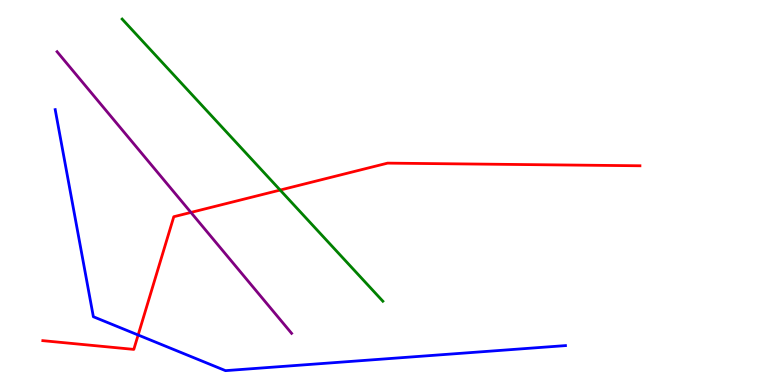[{'lines': ['blue', 'red'], 'intersections': [{'x': 1.78, 'y': 1.3}]}, {'lines': ['green', 'red'], 'intersections': [{'x': 3.61, 'y': 5.06}]}, {'lines': ['purple', 'red'], 'intersections': [{'x': 2.46, 'y': 4.48}]}, {'lines': ['blue', 'green'], 'intersections': []}, {'lines': ['blue', 'purple'], 'intersections': []}, {'lines': ['green', 'purple'], 'intersections': []}]